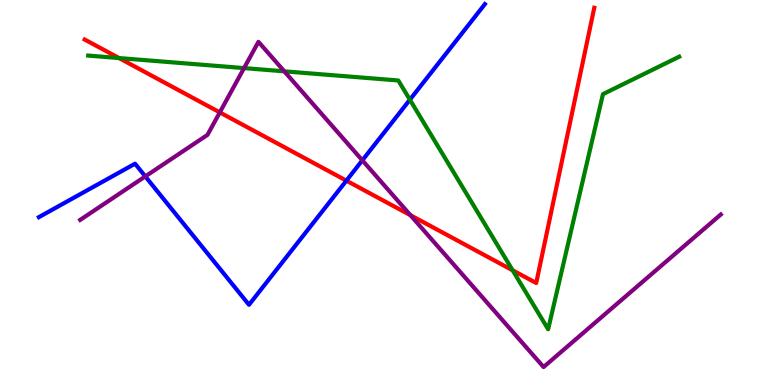[{'lines': ['blue', 'red'], 'intersections': [{'x': 4.47, 'y': 5.31}]}, {'lines': ['green', 'red'], 'intersections': [{'x': 1.54, 'y': 8.49}, {'x': 6.61, 'y': 2.98}]}, {'lines': ['purple', 'red'], 'intersections': [{'x': 2.84, 'y': 7.08}, {'x': 5.3, 'y': 4.41}]}, {'lines': ['blue', 'green'], 'intersections': [{'x': 5.29, 'y': 7.41}]}, {'lines': ['blue', 'purple'], 'intersections': [{'x': 1.87, 'y': 5.42}, {'x': 4.68, 'y': 5.84}]}, {'lines': ['green', 'purple'], 'intersections': [{'x': 3.15, 'y': 8.23}, {'x': 3.67, 'y': 8.15}]}]